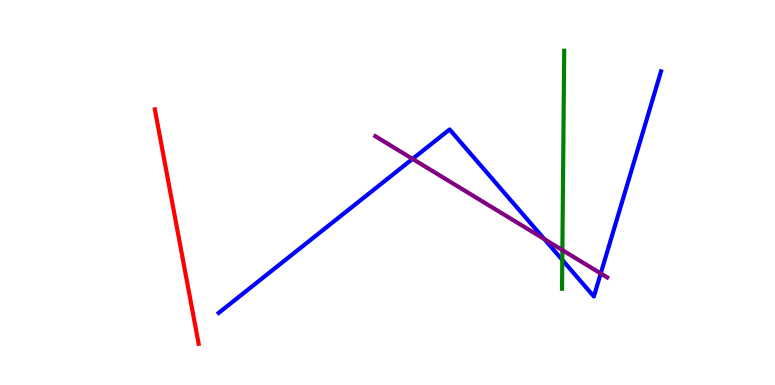[{'lines': ['blue', 'red'], 'intersections': []}, {'lines': ['green', 'red'], 'intersections': []}, {'lines': ['purple', 'red'], 'intersections': []}, {'lines': ['blue', 'green'], 'intersections': [{'x': 7.26, 'y': 3.25}]}, {'lines': ['blue', 'purple'], 'intersections': [{'x': 5.32, 'y': 5.87}, {'x': 7.02, 'y': 3.79}, {'x': 7.75, 'y': 2.9}]}, {'lines': ['green', 'purple'], 'intersections': [{'x': 7.26, 'y': 3.5}]}]